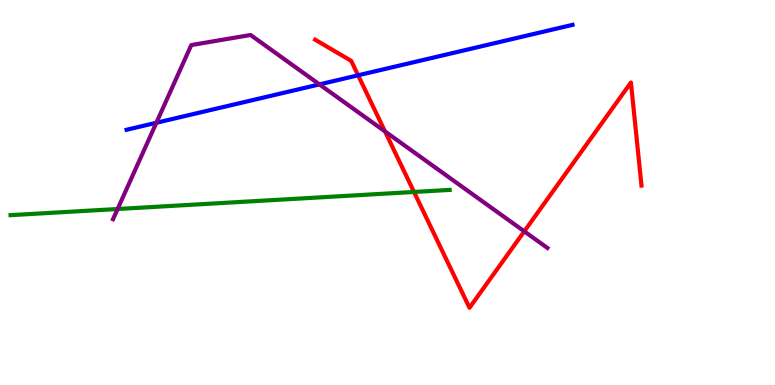[{'lines': ['blue', 'red'], 'intersections': [{'x': 4.62, 'y': 8.04}]}, {'lines': ['green', 'red'], 'intersections': [{'x': 5.34, 'y': 5.01}]}, {'lines': ['purple', 'red'], 'intersections': [{'x': 4.97, 'y': 6.59}, {'x': 6.76, 'y': 3.99}]}, {'lines': ['blue', 'green'], 'intersections': []}, {'lines': ['blue', 'purple'], 'intersections': [{'x': 2.02, 'y': 6.81}, {'x': 4.12, 'y': 7.81}]}, {'lines': ['green', 'purple'], 'intersections': [{'x': 1.52, 'y': 4.57}]}]